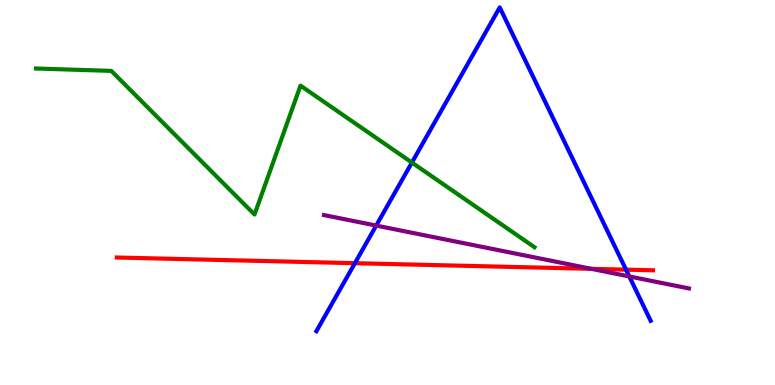[{'lines': ['blue', 'red'], 'intersections': [{'x': 4.58, 'y': 3.16}, {'x': 8.08, 'y': 3.0}]}, {'lines': ['green', 'red'], 'intersections': []}, {'lines': ['purple', 'red'], 'intersections': [{'x': 7.63, 'y': 3.02}]}, {'lines': ['blue', 'green'], 'intersections': [{'x': 5.31, 'y': 5.78}]}, {'lines': ['blue', 'purple'], 'intersections': [{'x': 4.85, 'y': 4.14}, {'x': 8.12, 'y': 2.82}]}, {'lines': ['green', 'purple'], 'intersections': []}]